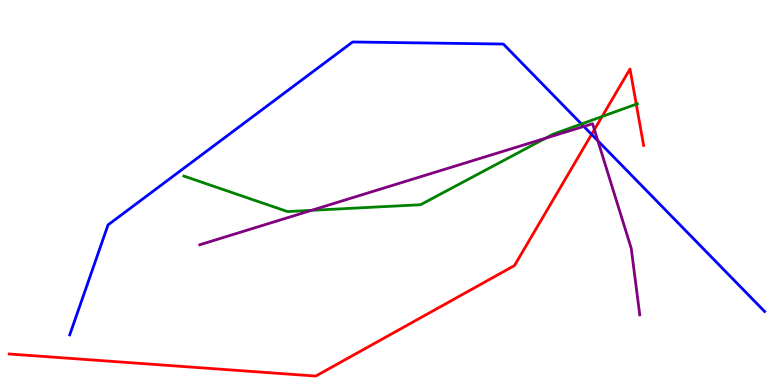[{'lines': ['blue', 'red'], 'intersections': [{'x': 7.63, 'y': 6.51}]}, {'lines': ['green', 'red'], 'intersections': [{'x': 7.77, 'y': 6.97}, {'x': 8.21, 'y': 7.29}]}, {'lines': ['purple', 'red'], 'intersections': [{'x': 7.67, 'y': 6.63}]}, {'lines': ['blue', 'green'], 'intersections': [{'x': 7.5, 'y': 6.78}]}, {'lines': ['blue', 'purple'], 'intersections': [{'x': 7.53, 'y': 6.72}, {'x': 7.71, 'y': 6.34}]}, {'lines': ['green', 'purple'], 'intersections': [{'x': 4.02, 'y': 4.54}, {'x': 7.04, 'y': 6.41}]}]